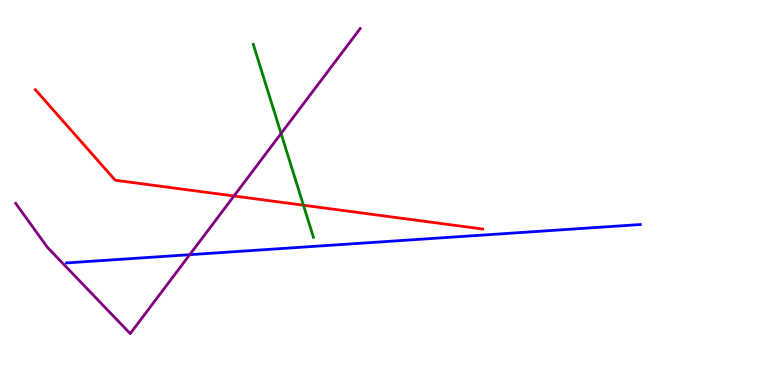[{'lines': ['blue', 'red'], 'intersections': []}, {'lines': ['green', 'red'], 'intersections': [{'x': 3.92, 'y': 4.67}]}, {'lines': ['purple', 'red'], 'intersections': [{'x': 3.02, 'y': 4.91}]}, {'lines': ['blue', 'green'], 'intersections': []}, {'lines': ['blue', 'purple'], 'intersections': [{'x': 2.45, 'y': 3.38}]}, {'lines': ['green', 'purple'], 'intersections': [{'x': 3.63, 'y': 6.53}]}]